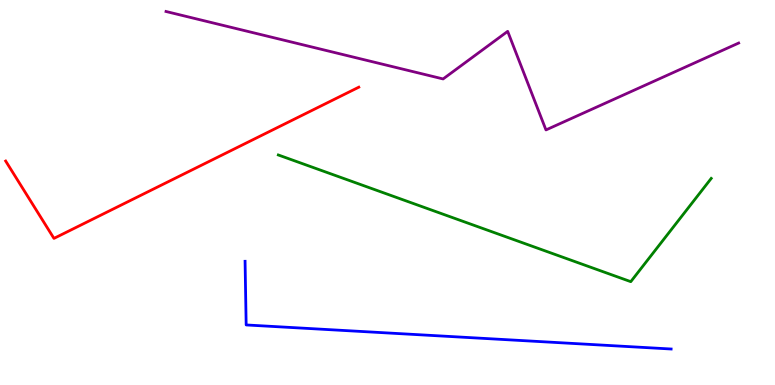[{'lines': ['blue', 'red'], 'intersections': []}, {'lines': ['green', 'red'], 'intersections': []}, {'lines': ['purple', 'red'], 'intersections': []}, {'lines': ['blue', 'green'], 'intersections': []}, {'lines': ['blue', 'purple'], 'intersections': []}, {'lines': ['green', 'purple'], 'intersections': []}]